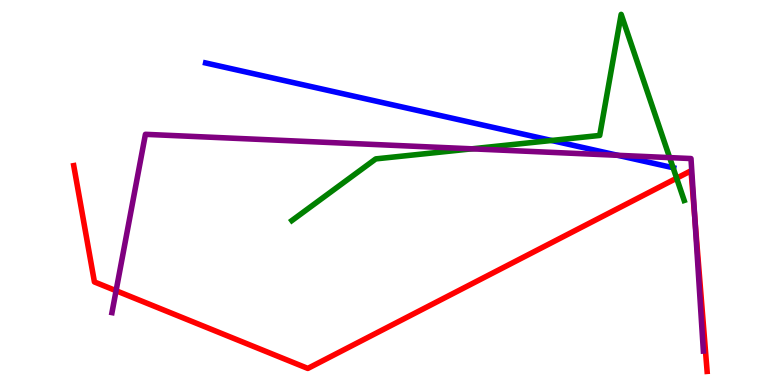[{'lines': ['blue', 'red'], 'intersections': []}, {'lines': ['green', 'red'], 'intersections': [{'x': 8.73, 'y': 5.37}]}, {'lines': ['purple', 'red'], 'intersections': [{'x': 1.5, 'y': 2.45}, {'x': 8.97, 'y': 4.34}]}, {'lines': ['blue', 'green'], 'intersections': [{'x': 7.12, 'y': 6.35}, {'x': 8.68, 'y': 5.64}]}, {'lines': ['blue', 'purple'], 'intersections': [{'x': 7.97, 'y': 5.97}]}, {'lines': ['green', 'purple'], 'intersections': [{'x': 6.09, 'y': 6.13}, {'x': 8.64, 'y': 5.91}]}]